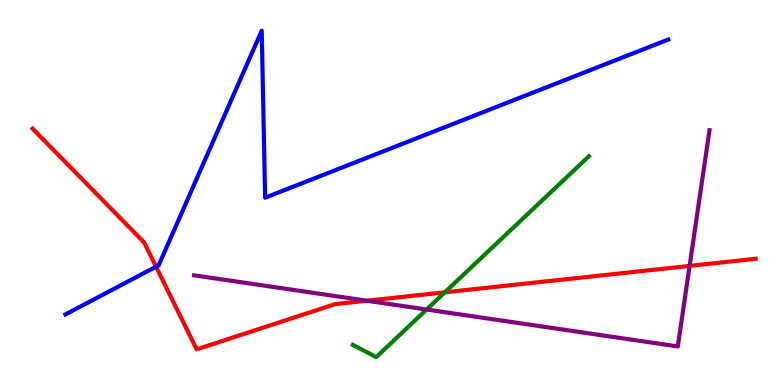[{'lines': ['blue', 'red'], 'intersections': [{'x': 2.01, 'y': 3.07}]}, {'lines': ['green', 'red'], 'intersections': [{'x': 5.74, 'y': 2.41}]}, {'lines': ['purple', 'red'], 'intersections': [{'x': 4.73, 'y': 2.19}, {'x': 8.9, 'y': 3.09}]}, {'lines': ['blue', 'green'], 'intersections': []}, {'lines': ['blue', 'purple'], 'intersections': []}, {'lines': ['green', 'purple'], 'intersections': [{'x': 5.5, 'y': 1.96}]}]